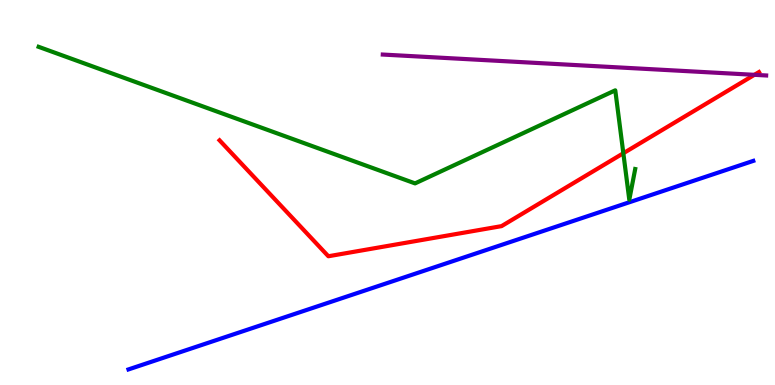[{'lines': ['blue', 'red'], 'intersections': []}, {'lines': ['green', 'red'], 'intersections': [{'x': 8.04, 'y': 6.02}]}, {'lines': ['purple', 'red'], 'intersections': [{'x': 9.73, 'y': 8.06}]}, {'lines': ['blue', 'green'], 'intersections': []}, {'lines': ['blue', 'purple'], 'intersections': []}, {'lines': ['green', 'purple'], 'intersections': []}]